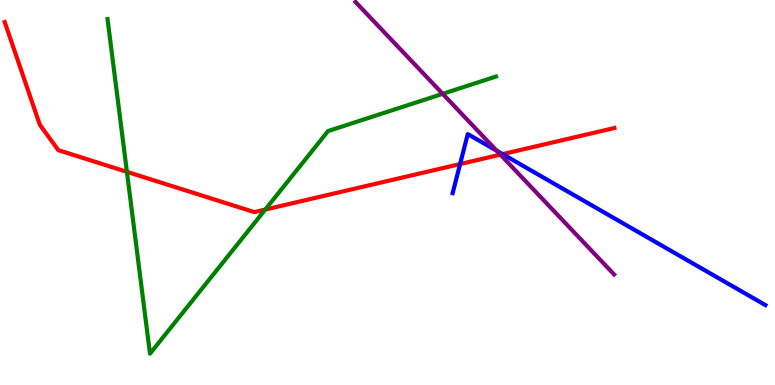[{'lines': ['blue', 'red'], 'intersections': [{'x': 5.94, 'y': 5.74}, {'x': 6.49, 'y': 6.0}]}, {'lines': ['green', 'red'], 'intersections': [{'x': 1.64, 'y': 5.54}, {'x': 3.42, 'y': 4.56}]}, {'lines': ['purple', 'red'], 'intersections': [{'x': 6.46, 'y': 5.98}]}, {'lines': ['blue', 'green'], 'intersections': []}, {'lines': ['blue', 'purple'], 'intersections': [{'x': 6.41, 'y': 6.09}]}, {'lines': ['green', 'purple'], 'intersections': [{'x': 5.71, 'y': 7.56}]}]